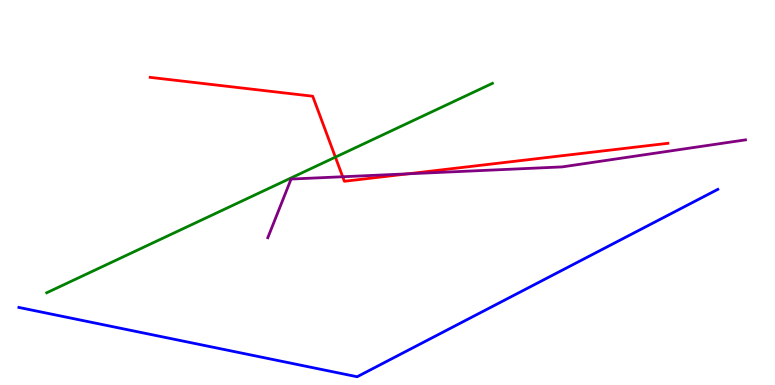[{'lines': ['blue', 'red'], 'intersections': []}, {'lines': ['green', 'red'], 'intersections': [{'x': 4.33, 'y': 5.92}]}, {'lines': ['purple', 'red'], 'intersections': [{'x': 4.42, 'y': 5.41}, {'x': 5.26, 'y': 5.49}]}, {'lines': ['blue', 'green'], 'intersections': []}, {'lines': ['blue', 'purple'], 'intersections': []}, {'lines': ['green', 'purple'], 'intersections': []}]